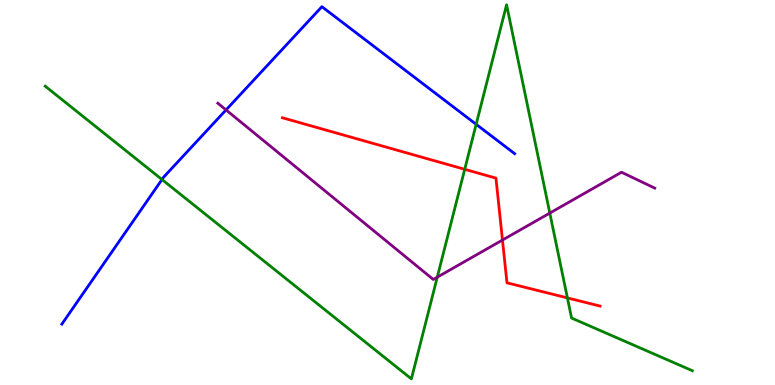[{'lines': ['blue', 'red'], 'intersections': []}, {'lines': ['green', 'red'], 'intersections': [{'x': 6.0, 'y': 5.6}, {'x': 7.32, 'y': 2.26}]}, {'lines': ['purple', 'red'], 'intersections': [{'x': 6.48, 'y': 3.77}]}, {'lines': ['blue', 'green'], 'intersections': [{'x': 2.09, 'y': 5.34}, {'x': 6.14, 'y': 6.77}]}, {'lines': ['blue', 'purple'], 'intersections': [{'x': 2.92, 'y': 7.14}]}, {'lines': ['green', 'purple'], 'intersections': [{'x': 5.64, 'y': 2.8}, {'x': 7.09, 'y': 4.47}]}]